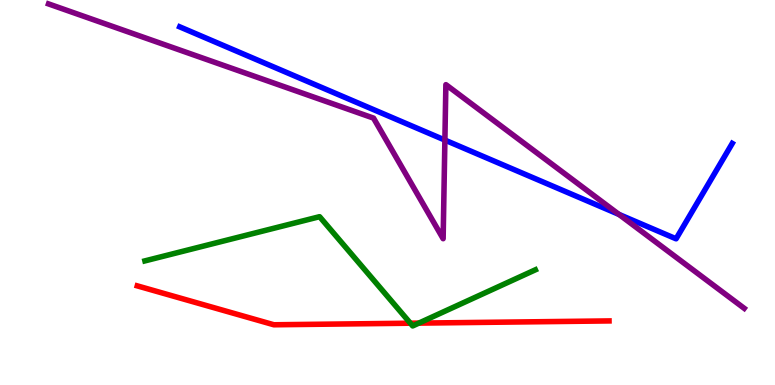[{'lines': ['blue', 'red'], 'intersections': []}, {'lines': ['green', 'red'], 'intersections': [{'x': 5.3, 'y': 1.6}, {'x': 5.4, 'y': 1.61}]}, {'lines': ['purple', 'red'], 'intersections': []}, {'lines': ['blue', 'green'], 'intersections': []}, {'lines': ['blue', 'purple'], 'intersections': [{'x': 5.74, 'y': 6.36}, {'x': 7.99, 'y': 4.43}]}, {'lines': ['green', 'purple'], 'intersections': []}]